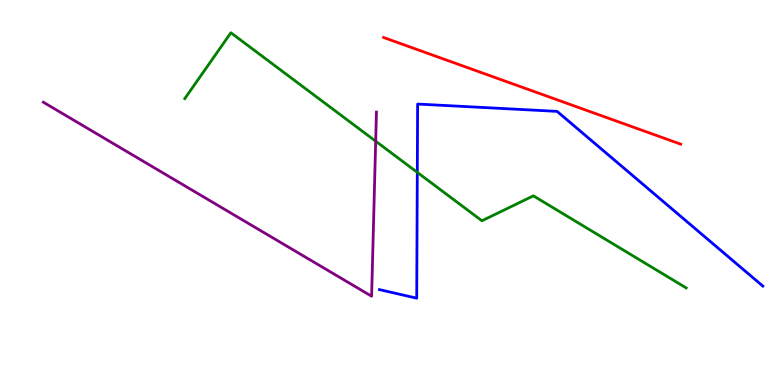[{'lines': ['blue', 'red'], 'intersections': []}, {'lines': ['green', 'red'], 'intersections': []}, {'lines': ['purple', 'red'], 'intersections': []}, {'lines': ['blue', 'green'], 'intersections': [{'x': 5.38, 'y': 5.52}]}, {'lines': ['blue', 'purple'], 'intersections': []}, {'lines': ['green', 'purple'], 'intersections': [{'x': 4.85, 'y': 6.33}]}]